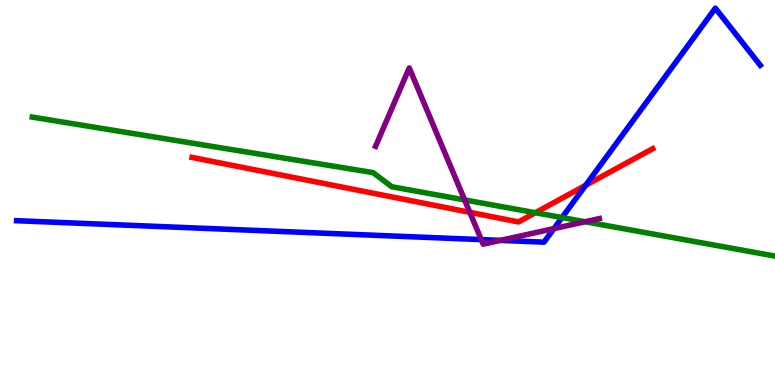[{'lines': ['blue', 'red'], 'intersections': [{'x': 7.56, 'y': 5.19}]}, {'lines': ['green', 'red'], 'intersections': [{'x': 6.91, 'y': 4.47}]}, {'lines': ['purple', 'red'], 'intersections': [{'x': 6.06, 'y': 4.49}]}, {'lines': ['blue', 'green'], 'intersections': [{'x': 7.25, 'y': 4.35}]}, {'lines': ['blue', 'purple'], 'intersections': [{'x': 6.21, 'y': 3.78}, {'x': 6.46, 'y': 3.76}, {'x': 7.15, 'y': 4.06}]}, {'lines': ['green', 'purple'], 'intersections': [{'x': 6.0, 'y': 4.81}, {'x': 7.55, 'y': 4.24}]}]